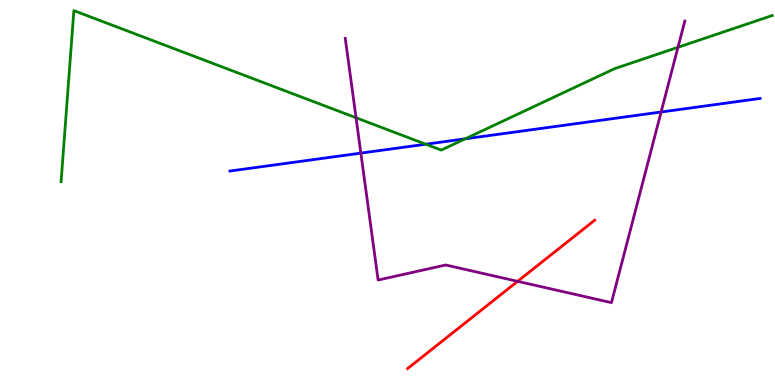[{'lines': ['blue', 'red'], 'intersections': []}, {'lines': ['green', 'red'], 'intersections': []}, {'lines': ['purple', 'red'], 'intersections': [{'x': 6.68, 'y': 2.69}]}, {'lines': ['blue', 'green'], 'intersections': [{'x': 5.49, 'y': 6.25}, {'x': 6.0, 'y': 6.39}]}, {'lines': ['blue', 'purple'], 'intersections': [{'x': 4.66, 'y': 6.02}, {'x': 8.53, 'y': 7.09}]}, {'lines': ['green', 'purple'], 'intersections': [{'x': 4.59, 'y': 6.94}, {'x': 8.75, 'y': 8.77}]}]